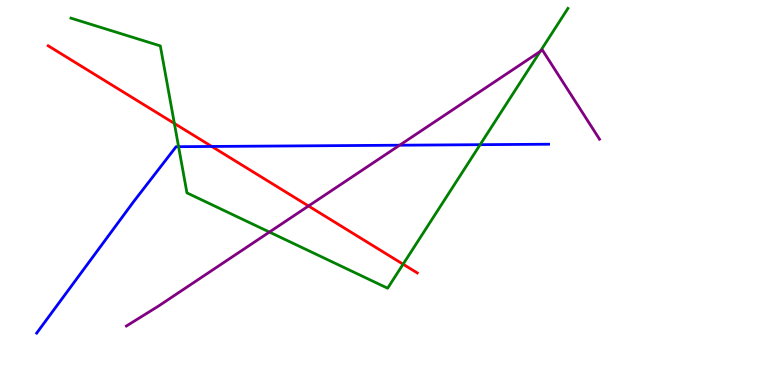[{'lines': ['blue', 'red'], 'intersections': [{'x': 2.73, 'y': 6.2}]}, {'lines': ['green', 'red'], 'intersections': [{'x': 2.25, 'y': 6.79}, {'x': 5.2, 'y': 3.14}]}, {'lines': ['purple', 'red'], 'intersections': [{'x': 3.98, 'y': 4.65}]}, {'lines': ['blue', 'green'], 'intersections': [{'x': 2.3, 'y': 6.19}, {'x': 6.2, 'y': 6.24}]}, {'lines': ['blue', 'purple'], 'intersections': [{'x': 5.16, 'y': 6.23}]}, {'lines': ['green', 'purple'], 'intersections': [{'x': 3.48, 'y': 3.97}, {'x': 6.97, 'y': 8.66}]}]